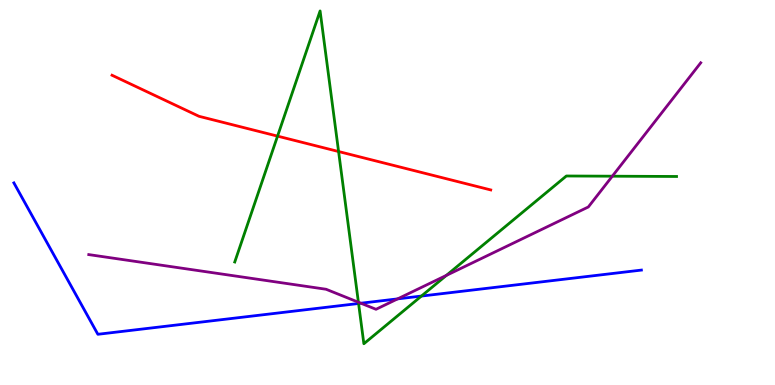[{'lines': ['blue', 'red'], 'intersections': []}, {'lines': ['green', 'red'], 'intersections': [{'x': 3.58, 'y': 6.46}, {'x': 4.37, 'y': 6.06}]}, {'lines': ['purple', 'red'], 'intersections': []}, {'lines': ['blue', 'green'], 'intersections': [{'x': 4.63, 'y': 2.12}, {'x': 5.44, 'y': 2.31}]}, {'lines': ['blue', 'purple'], 'intersections': [{'x': 4.66, 'y': 2.12}, {'x': 5.13, 'y': 2.24}]}, {'lines': ['green', 'purple'], 'intersections': [{'x': 4.62, 'y': 2.15}, {'x': 5.76, 'y': 2.85}, {'x': 7.9, 'y': 5.42}]}]